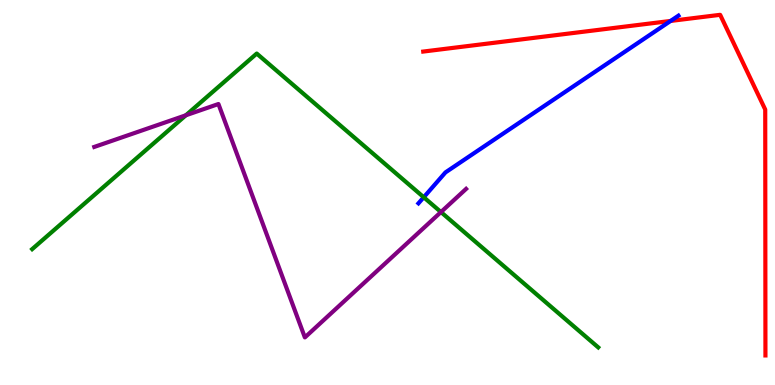[{'lines': ['blue', 'red'], 'intersections': [{'x': 8.65, 'y': 9.46}]}, {'lines': ['green', 'red'], 'intersections': []}, {'lines': ['purple', 'red'], 'intersections': []}, {'lines': ['blue', 'green'], 'intersections': [{'x': 5.47, 'y': 4.88}]}, {'lines': ['blue', 'purple'], 'intersections': []}, {'lines': ['green', 'purple'], 'intersections': [{'x': 2.4, 'y': 7.01}, {'x': 5.69, 'y': 4.49}]}]